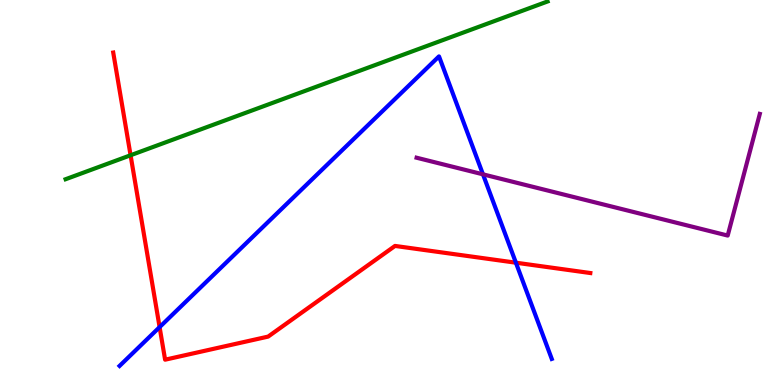[{'lines': ['blue', 'red'], 'intersections': [{'x': 2.06, 'y': 1.5}, {'x': 6.66, 'y': 3.18}]}, {'lines': ['green', 'red'], 'intersections': [{'x': 1.68, 'y': 5.97}]}, {'lines': ['purple', 'red'], 'intersections': []}, {'lines': ['blue', 'green'], 'intersections': []}, {'lines': ['blue', 'purple'], 'intersections': [{'x': 6.23, 'y': 5.47}]}, {'lines': ['green', 'purple'], 'intersections': []}]